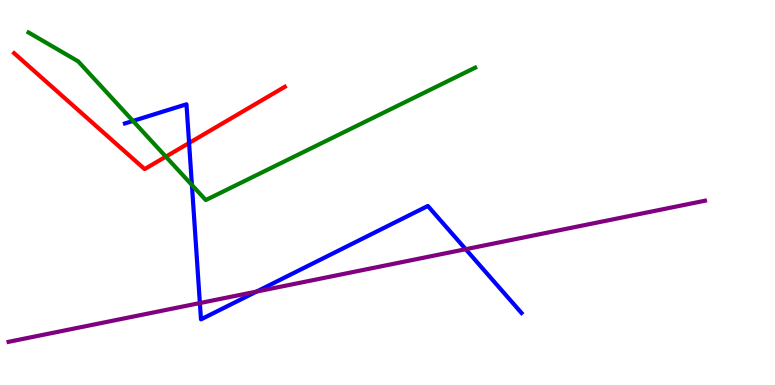[{'lines': ['blue', 'red'], 'intersections': [{'x': 2.44, 'y': 6.29}]}, {'lines': ['green', 'red'], 'intersections': [{'x': 2.14, 'y': 5.93}]}, {'lines': ['purple', 'red'], 'intersections': []}, {'lines': ['blue', 'green'], 'intersections': [{'x': 1.72, 'y': 6.86}, {'x': 2.48, 'y': 5.19}]}, {'lines': ['blue', 'purple'], 'intersections': [{'x': 2.58, 'y': 2.13}, {'x': 3.31, 'y': 2.43}, {'x': 6.01, 'y': 3.53}]}, {'lines': ['green', 'purple'], 'intersections': []}]